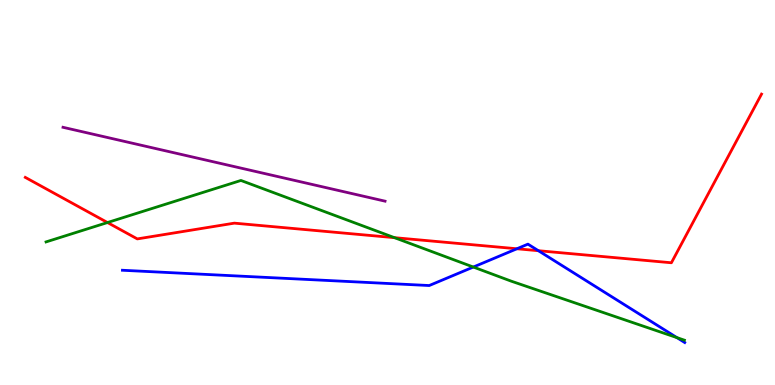[{'lines': ['blue', 'red'], 'intersections': [{'x': 6.67, 'y': 3.54}, {'x': 6.95, 'y': 3.49}]}, {'lines': ['green', 'red'], 'intersections': [{'x': 1.39, 'y': 4.22}, {'x': 5.09, 'y': 3.83}]}, {'lines': ['purple', 'red'], 'intersections': []}, {'lines': ['blue', 'green'], 'intersections': [{'x': 6.11, 'y': 3.06}, {'x': 8.73, 'y': 1.23}]}, {'lines': ['blue', 'purple'], 'intersections': []}, {'lines': ['green', 'purple'], 'intersections': []}]